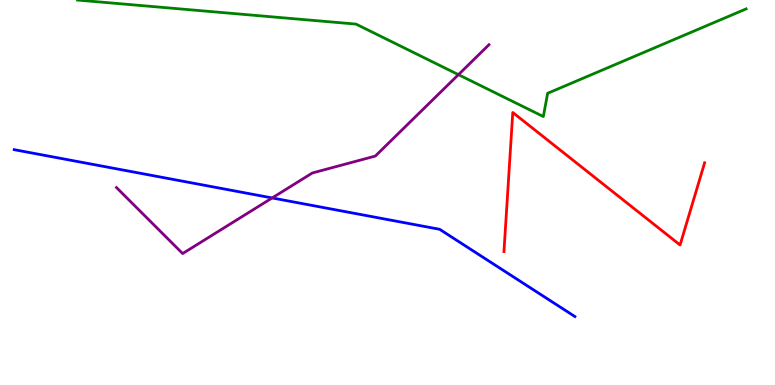[{'lines': ['blue', 'red'], 'intersections': []}, {'lines': ['green', 'red'], 'intersections': []}, {'lines': ['purple', 'red'], 'intersections': []}, {'lines': ['blue', 'green'], 'intersections': []}, {'lines': ['blue', 'purple'], 'intersections': [{'x': 3.51, 'y': 4.86}]}, {'lines': ['green', 'purple'], 'intersections': [{'x': 5.92, 'y': 8.06}]}]